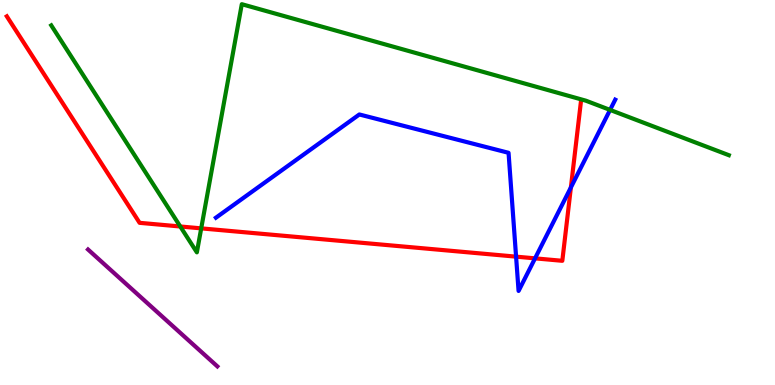[{'lines': ['blue', 'red'], 'intersections': [{'x': 6.66, 'y': 3.33}, {'x': 6.9, 'y': 3.29}, {'x': 7.37, 'y': 5.13}]}, {'lines': ['green', 'red'], 'intersections': [{'x': 2.33, 'y': 4.12}, {'x': 2.6, 'y': 4.07}]}, {'lines': ['purple', 'red'], 'intersections': []}, {'lines': ['blue', 'green'], 'intersections': [{'x': 7.87, 'y': 7.15}]}, {'lines': ['blue', 'purple'], 'intersections': []}, {'lines': ['green', 'purple'], 'intersections': []}]